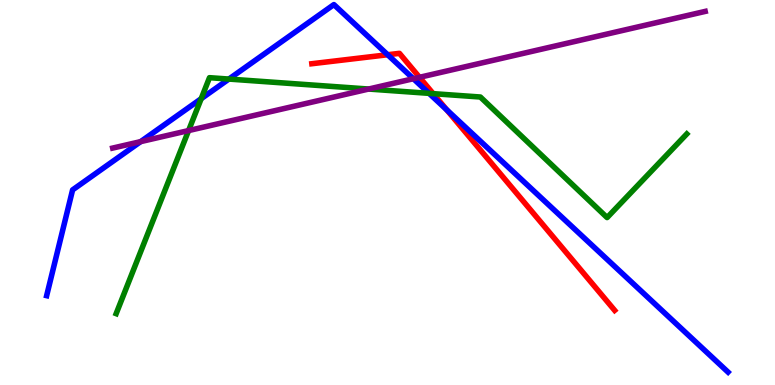[{'lines': ['blue', 'red'], 'intersections': [{'x': 5.0, 'y': 8.58}, {'x': 5.76, 'y': 7.15}]}, {'lines': ['green', 'red'], 'intersections': [{'x': 5.59, 'y': 7.57}]}, {'lines': ['purple', 'red'], 'intersections': [{'x': 5.41, 'y': 7.99}]}, {'lines': ['blue', 'green'], 'intersections': [{'x': 2.6, 'y': 7.44}, {'x': 2.95, 'y': 7.95}, {'x': 5.54, 'y': 7.58}]}, {'lines': ['blue', 'purple'], 'intersections': [{'x': 1.81, 'y': 6.32}, {'x': 5.33, 'y': 7.96}]}, {'lines': ['green', 'purple'], 'intersections': [{'x': 2.43, 'y': 6.61}, {'x': 4.76, 'y': 7.69}]}]